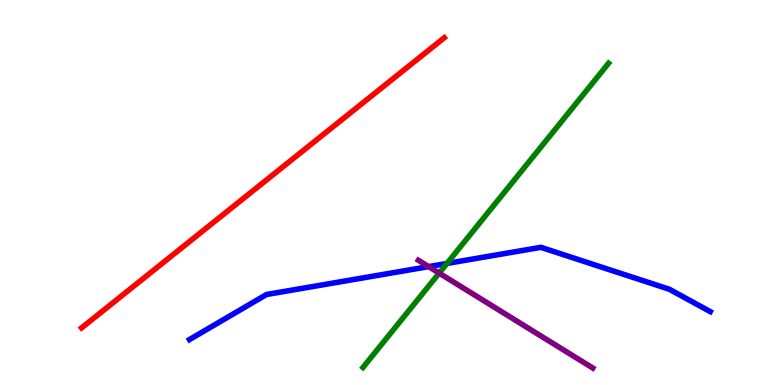[{'lines': ['blue', 'red'], 'intersections': []}, {'lines': ['green', 'red'], 'intersections': []}, {'lines': ['purple', 'red'], 'intersections': []}, {'lines': ['blue', 'green'], 'intersections': [{'x': 5.77, 'y': 3.16}]}, {'lines': ['blue', 'purple'], 'intersections': [{'x': 5.53, 'y': 3.07}]}, {'lines': ['green', 'purple'], 'intersections': [{'x': 5.67, 'y': 2.91}]}]